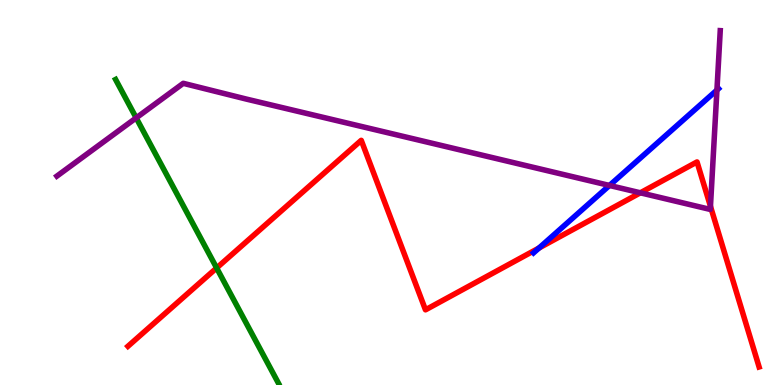[{'lines': ['blue', 'red'], 'intersections': [{'x': 6.96, 'y': 3.56}]}, {'lines': ['green', 'red'], 'intersections': [{'x': 2.8, 'y': 3.04}]}, {'lines': ['purple', 'red'], 'intersections': [{'x': 8.26, 'y': 4.99}, {'x': 9.17, 'y': 4.64}]}, {'lines': ['blue', 'green'], 'intersections': []}, {'lines': ['blue', 'purple'], 'intersections': [{'x': 7.86, 'y': 5.18}, {'x': 9.25, 'y': 7.66}]}, {'lines': ['green', 'purple'], 'intersections': [{'x': 1.76, 'y': 6.94}]}]